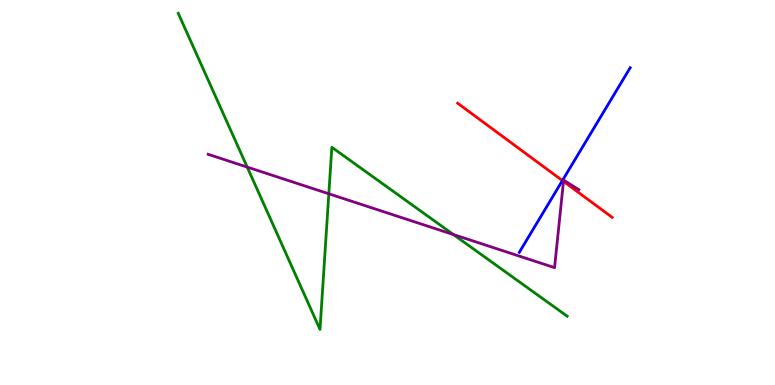[{'lines': ['blue', 'red'], 'intersections': [{'x': 7.26, 'y': 5.31}]}, {'lines': ['green', 'red'], 'intersections': []}, {'lines': ['purple', 'red'], 'intersections': [{'x': 7.27, 'y': 5.29}]}, {'lines': ['blue', 'green'], 'intersections': []}, {'lines': ['blue', 'purple'], 'intersections': []}, {'lines': ['green', 'purple'], 'intersections': [{'x': 3.19, 'y': 5.66}, {'x': 4.24, 'y': 4.97}, {'x': 5.85, 'y': 3.91}]}]